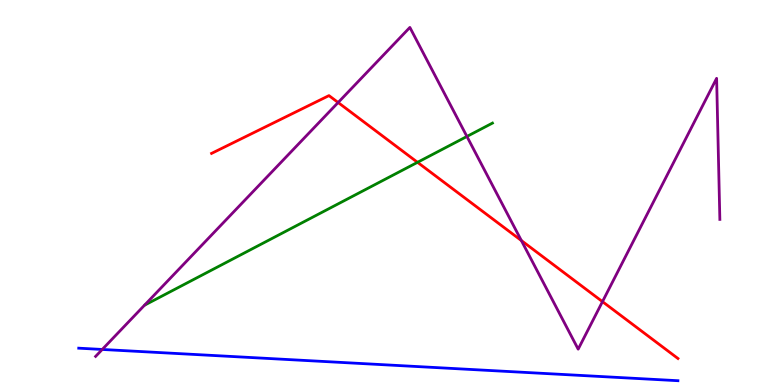[{'lines': ['blue', 'red'], 'intersections': []}, {'lines': ['green', 'red'], 'intersections': [{'x': 5.39, 'y': 5.78}]}, {'lines': ['purple', 'red'], 'intersections': [{'x': 4.36, 'y': 7.34}, {'x': 6.73, 'y': 3.75}, {'x': 7.77, 'y': 2.17}]}, {'lines': ['blue', 'green'], 'intersections': []}, {'lines': ['blue', 'purple'], 'intersections': [{'x': 1.32, 'y': 0.923}]}, {'lines': ['green', 'purple'], 'intersections': [{'x': 6.02, 'y': 6.46}]}]